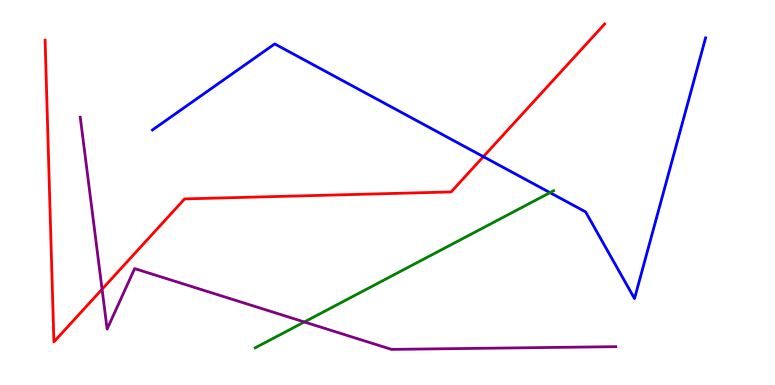[{'lines': ['blue', 'red'], 'intersections': [{'x': 6.24, 'y': 5.93}]}, {'lines': ['green', 'red'], 'intersections': []}, {'lines': ['purple', 'red'], 'intersections': [{'x': 1.32, 'y': 2.49}]}, {'lines': ['blue', 'green'], 'intersections': [{'x': 7.1, 'y': 5.0}]}, {'lines': ['blue', 'purple'], 'intersections': []}, {'lines': ['green', 'purple'], 'intersections': [{'x': 3.93, 'y': 1.64}]}]